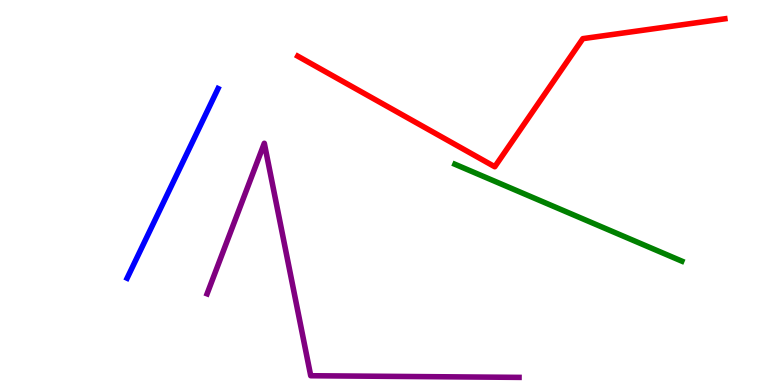[{'lines': ['blue', 'red'], 'intersections': []}, {'lines': ['green', 'red'], 'intersections': []}, {'lines': ['purple', 'red'], 'intersections': []}, {'lines': ['blue', 'green'], 'intersections': []}, {'lines': ['blue', 'purple'], 'intersections': []}, {'lines': ['green', 'purple'], 'intersections': []}]